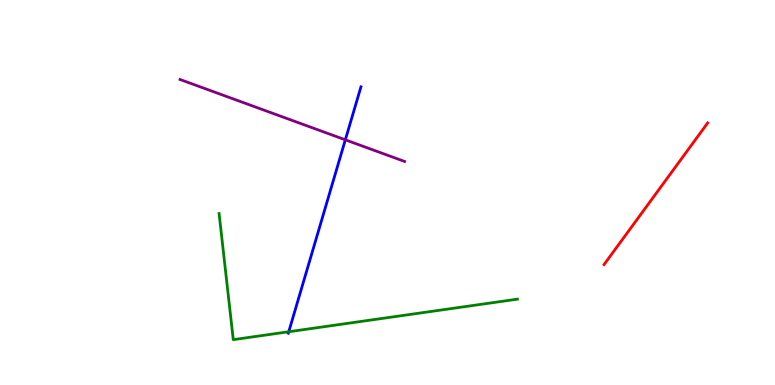[{'lines': ['blue', 'red'], 'intersections': []}, {'lines': ['green', 'red'], 'intersections': []}, {'lines': ['purple', 'red'], 'intersections': []}, {'lines': ['blue', 'green'], 'intersections': [{'x': 3.73, 'y': 1.38}]}, {'lines': ['blue', 'purple'], 'intersections': [{'x': 4.46, 'y': 6.37}]}, {'lines': ['green', 'purple'], 'intersections': []}]